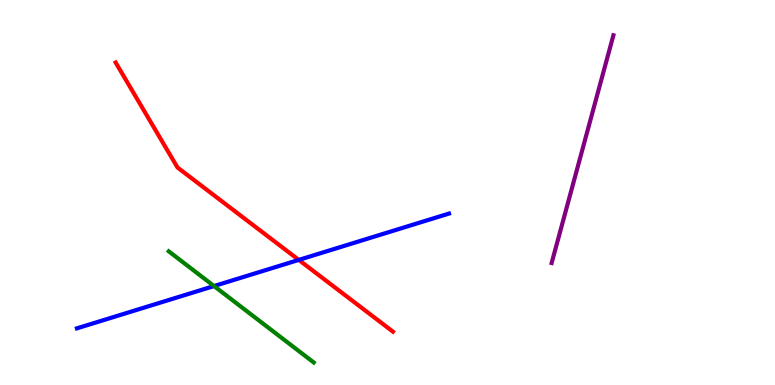[{'lines': ['blue', 'red'], 'intersections': [{'x': 3.86, 'y': 3.25}]}, {'lines': ['green', 'red'], 'intersections': []}, {'lines': ['purple', 'red'], 'intersections': []}, {'lines': ['blue', 'green'], 'intersections': [{'x': 2.76, 'y': 2.57}]}, {'lines': ['blue', 'purple'], 'intersections': []}, {'lines': ['green', 'purple'], 'intersections': []}]